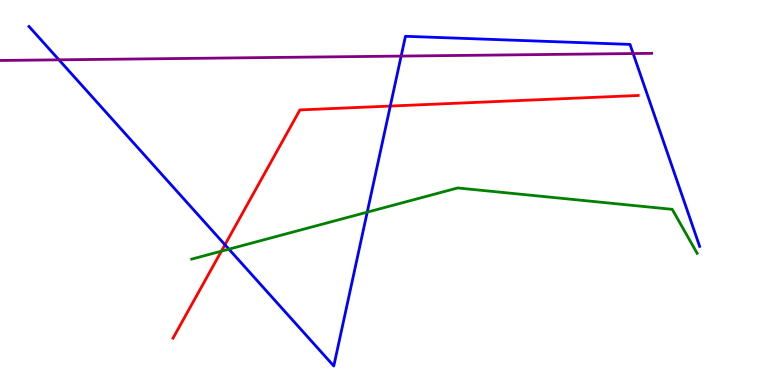[{'lines': ['blue', 'red'], 'intersections': [{'x': 2.9, 'y': 3.64}, {'x': 5.04, 'y': 7.25}]}, {'lines': ['green', 'red'], 'intersections': [{'x': 2.86, 'y': 3.48}]}, {'lines': ['purple', 'red'], 'intersections': []}, {'lines': ['blue', 'green'], 'intersections': [{'x': 2.95, 'y': 3.53}, {'x': 4.74, 'y': 4.49}]}, {'lines': ['blue', 'purple'], 'intersections': [{'x': 0.761, 'y': 8.45}, {'x': 5.18, 'y': 8.54}, {'x': 8.17, 'y': 8.61}]}, {'lines': ['green', 'purple'], 'intersections': []}]